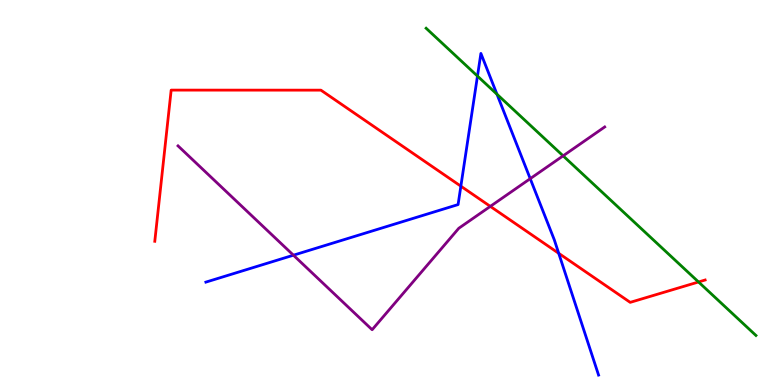[{'lines': ['blue', 'red'], 'intersections': [{'x': 5.95, 'y': 5.16}, {'x': 7.21, 'y': 3.42}]}, {'lines': ['green', 'red'], 'intersections': [{'x': 9.01, 'y': 2.68}]}, {'lines': ['purple', 'red'], 'intersections': [{'x': 6.33, 'y': 4.64}]}, {'lines': ['blue', 'green'], 'intersections': [{'x': 6.16, 'y': 8.02}, {'x': 6.41, 'y': 7.55}]}, {'lines': ['blue', 'purple'], 'intersections': [{'x': 3.79, 'y': 3.37}, {'x': 6.84, 'y': 5.36}]}, {'lines': ['green', 'purple'], 'intersections': [{'x': 7.27, 'y': 5.95}]}]